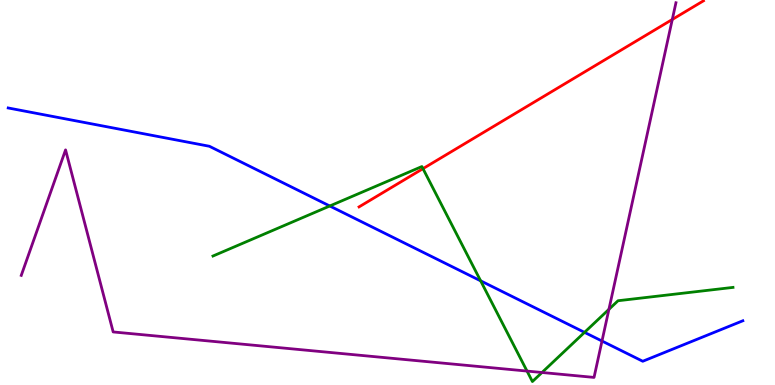[{'lines': ['blue', 'red'], 'intersections': []}, {'lines': ['green', 'red'], 'intersections': [{'x': 5.46, 'y': 5.62}]}, {'lines': ['purple', 'red'], 'intersections': [{'x': 8.67, 'y': 9.49}]}, {'lines': ['blue', 'green'], 'intersections': [{'x': 4.26, 'y': 4.65}, {'x': 6.2, 'y': 2.71}, {'x': 7.54, 'y': 1.37}]}, {'lines': ['blue', 'purple'], 'intersections': [{'x': 7.77, 'y': 1.14}]}, {'lines': ['green', 'purple'], 'intersections': [{'x': 6.8, 'y': 0.362}, {'x': 6.99, 'y': 0.325}, {'x': 7.86, 'y': 1.97}]}]